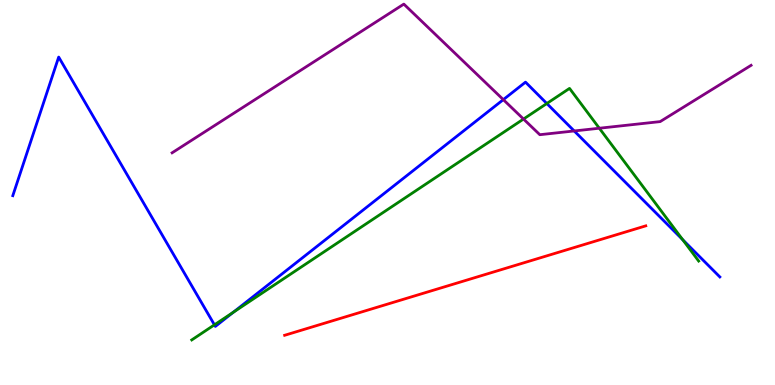[{'lines': ['blue', 'red'], 'intersections': []}, {'lines': ['green', 'red'], 'intersections': []}, {'lines': ['purple', 'red'], 'intersections': []}, {'lines': ['blue', 'green'], 'intersections': [{'x': 2.77, 'y': 1.56}, {'x': 3.01, 'y': 1.89}, {'x': 7.06, 'y': 7.31}, {'x': 8.81, 'y': 3.77}]}, {'lines': ['blue', 'purple'], 'intersections': [{'x': 6.49, 'y': 7.41}, {'x': 7.41, 'y': 6.6}]}, {'lines': ['green', 'purple'], 'intersections': [{'x': 6.75, 'y': 6.91}, {'x': 7.73, 'y': 6.67}]}]